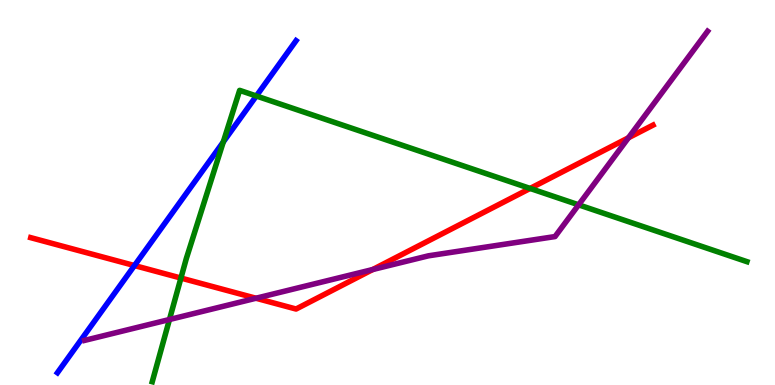[{'lines': ['blue', 'red'], 'intersections': [{'x': 1.73, 'y': 3.1}]}, {'lines': ['green', 'red'], 'intersections': [{'x': 2.33, 'y': 2.78}, {'x': 6.84, 'y': 5.11}]}, {'lines': ['purple', 'red'], 'intersections': [{'x': 3.3, 'y': 2.25}, {'x': 4.81, 'y': 3.0}, {'x': 8.11, 'y': 6.42}]}, {'lines': ['blue', 'green'], 'intersections': [{'x': 2.88, 'y': 6.31}, {'x': 3.31, 'y': 7.51}]}, {'lines': ['blue', 'purple'], 'intersections': []}, {'lines': ['green', 'purple'], 'intersections': [{'x': 2.19, 'y': 1.7}, {'x': 7.47, 'y': 4.68}]}]